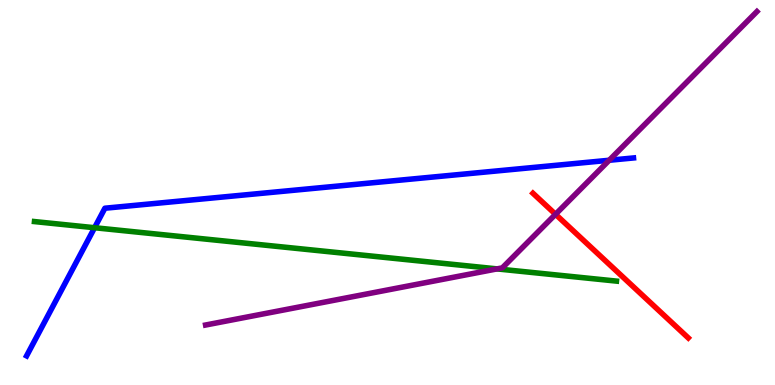[{'lines': ['blue', 'red'], 'intersections': []}, {'lines': ['green', 'red'], 'intersections': []}, {'lines': ['purple', 'red'], 'intersections': [{'x': 7.17, 'y': 4.43}]}, {'lines': ['blue', 'green'], 'intersections': [{'x': 1.22, 'y': 4.09}]}, {'lines': ['blue', 'purple'], 'intersections': [{'x': 7.86, 'y': 5.84}]}, {'lines': ['green', 'purple'], 'intersections': [{'x': 6.41, 'y': 3.02}]}]